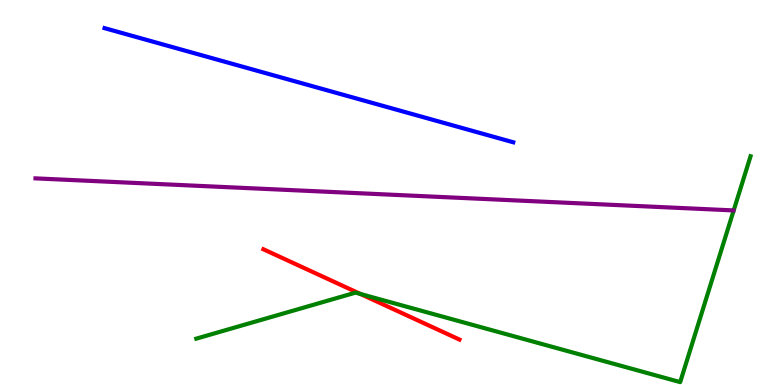[{'lines': ['blue', 'red'], 'intersections': []}, {'lines': ['green', 'red'], 'intersections': [{'x': 4.65, 'y': 2.36}]}, {'lines': ['purple', 'red'], 'intersections': []}, {'lines': ['blue', 'green'], 'intersections': []}, {'lines': ['blue', 'purple'], 'intersections': []}, {'lines': ['green', 'purple'], 'intersections': []}]